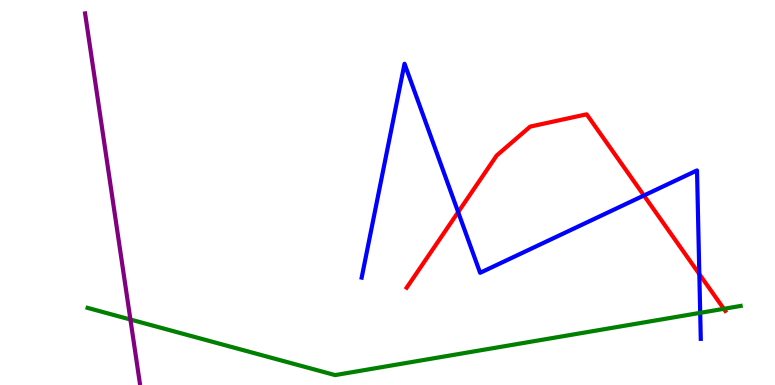[{'lines': ['blue', 'red'], 'intersections': [{'x': 5.91, 'y': 4.49}, {'x': 8.31, 'y': 4.92}, {'x': 9.02, 'y': 2.88}]}, {'lines': ['green', 'red'], 'intersections': [{'x': 9.34, 'y': 1.98}]}, {'lines': ['purple', 'red'], 'intersections': []}, {'lines': ['blue', 'green'], 'intersections': [{'x': 9.03, 'y': 1.87}]}, {'lines': ['blue', 'purple'], 'intersections': []}, {'lines': ['green', 'purple'], 'intersections': [{'x': 1.68, 'y': 1.7}]}]